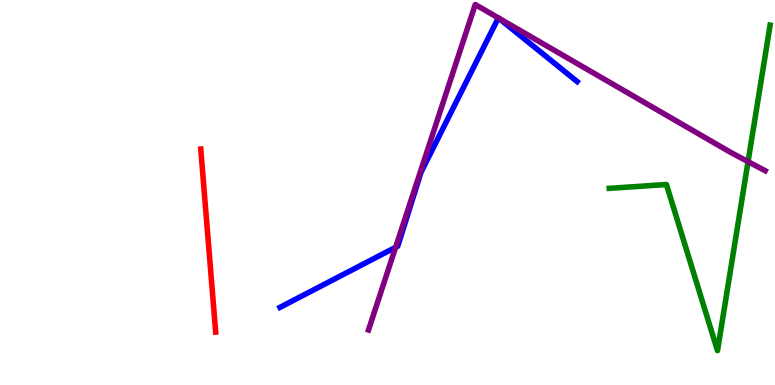[{'lines': ['blue', 'red'], 'intersections': []}, {'lines': ['green', 'red'], 'intersections': []}, {'lines': ['purple', 'red'], 'intersections': []}, {'lines': ['blue', 'green'], 'intersections': []}, {'lines': ['blue', 'purple'], 'intersections': [{'x': 5.1, 'y': 3.58}, {'x': 6.43, 'y': 9.53}, {'x': 6.43, 'y': 9.53}]}, {'lines': ['green', 'purple'], 'intersections': [{'x': 9.65, 'y': 5.8}]}]